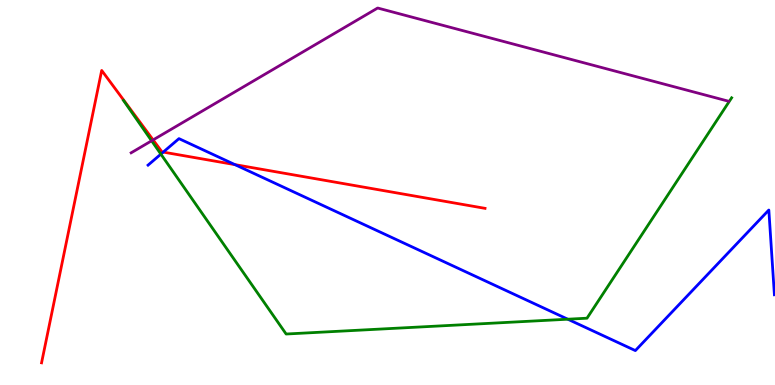[{'lines': ['blue', 'red'], 'intersections': [{'x': 2.11, 'y': 6.05}, {'x': 3.03, 'y': 5.72}]}, {'lines': ['green', 'red'], 'intersections': []}, {'lines': ['purple', 'red'], 'intersections': [{'x': 1.98, 'y': 6.37}]}, {'lines': ['blue', 'green'], 'intersections': [{'x': 2.08, 'y': 6.0}, {'x': 7.33, 'y': 1.71}]}, {'lines': ['blue', 'purple'], 'intersections': []}, {'lines': ['green', 'purple'], 'intersections': [{'x': 1.96, 'y': 6.34}]}]